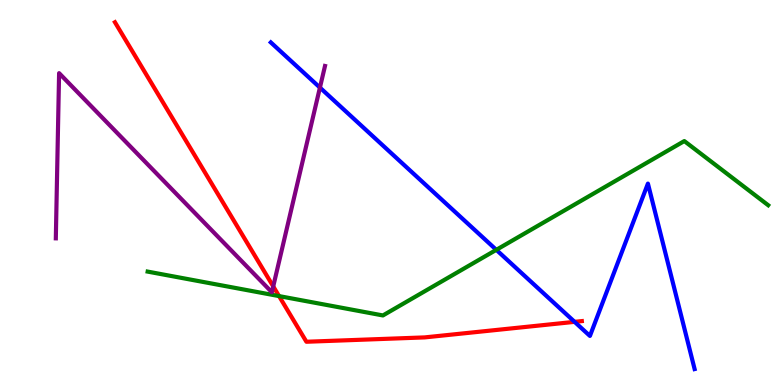[{'lines': ['blue', 'red'], 'intersections': [{'x': 7.41, 'y': 1.64}]}, {'lines': ['green', 'red'], 'intersections': [{'x': 3.6, 'y': 2.31}]}, {'lines': ['purple', 'red'], 'intersections': [{'x': 3.53, 'y': 2.56}]}, {'lines': ['blue', 'green'], 'intersections': [{'x': 6.4, 'y': 3.51}]}, {'lines': ['blue', 'purple'], 'intersections': [{'x': 4.13, 'y': 7.73}]}, {'lines': ['green', 'purple'], 'intersections': []}]